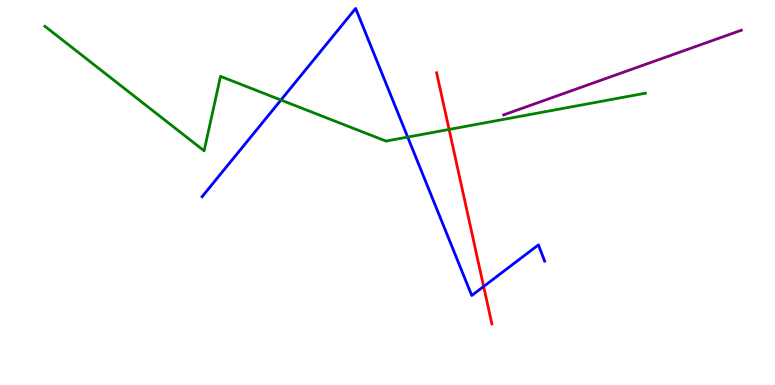[{'lines': ['blue', 'red'], 'intersections': [{'x': 6.24, 'y': 2.56}]}, {'lines': ['green', 'red'], 'intersections': [{'x': 5.79, 'y': 6.64}]}, {'lines': ['purple', 'red'], 'intersections': []}, {'lines': ['blue', 'green'], 'intersections': [{'x': 3.63, 'y': 7.4}, {'x': 5.26, 'y': 6.44}]}, {'lines': ['blue', 'purple'], 'intersections': []}, {'lines': ['green', 'purple'], 'intersections': []}]